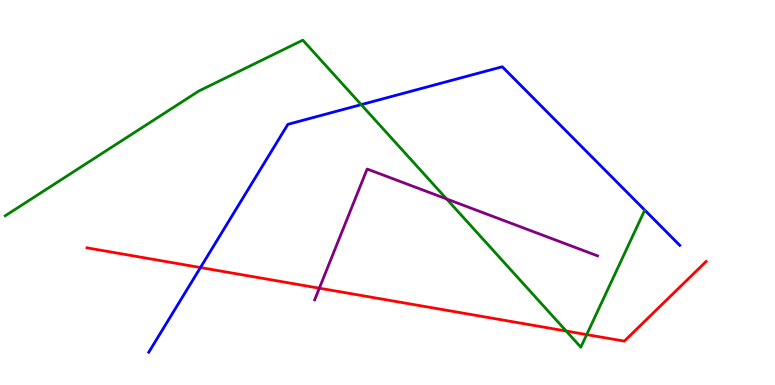[{'lines': ['blue', 'red'], 'intersections': [{'x': 2.59, 'y': 3.05}]}, {'lines': ['green', 'red'], 'intersections': [{'x': 7.31, 'y': 1.4}, {'x': 7.57, 'y': 1.31}]}, {'lines': ['purple', 'red'], 'intersections': [{'x': 4.12, 'y': 2.51}]}, {'lines': ['blue', 'green'], 'intersections': [{'x': 4.66, 'y': 7.28}]}, {'lines': ['blue', 'purple'], 'intersections': []}, {'lines': ['green', 'purple'], 'intersections': [{'x': 5.76, 'y': 4.83}]}]